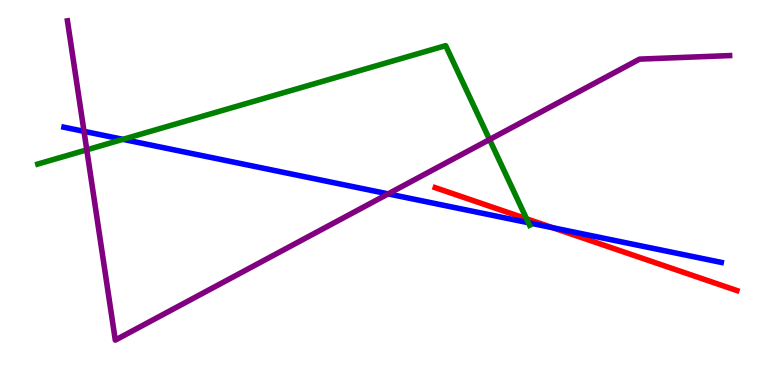[{'lines': ['blue', 'red'], 'intersections': [{'x': 7.13, 'y': 4.08}]}, {'lines': ['green', 'red'], 'intersections': [{'x': 6.79, 'y': 4.32}]}, {'lines': ['purple', 'red'], 'intersections': []}, {'lines': ['blue', 'green'], 'intersections': [{'x': 1.59, 'y': 6.38}, {'x': 6.82, 'y': 4.21}]}, {'lines': ['blue', 'purple'], 'intersections': [{'x': 1.08, 'y': 6.59}, {'x': 5.01, 'y': 4.96}]}, {'lines': ['green', 'purple'], 'intersections': [{'x': 1.12, 'y': 6.11}, {'x': 6.32, 'y': 6.38}]}]